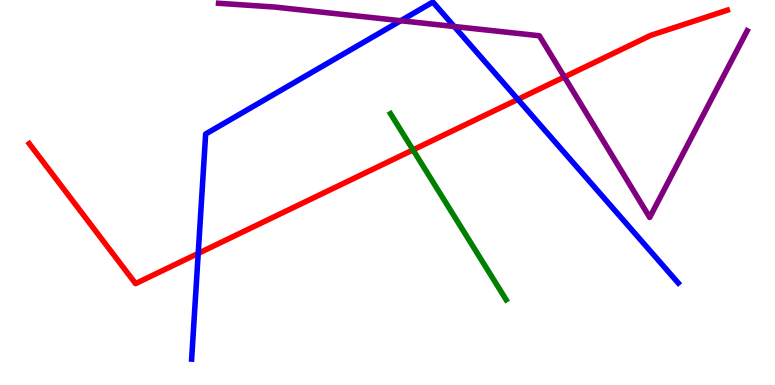[{'lines': ['blue', 'red'], 'intersections': [{'x': 2.56, 'y': 3.42}, {'x': 6.68, 'y': 7.42}]}, {'lines': ['green', 'red'], 'intersections': [{'x': 5.33, 'y': 6.11}]}, {'lines': ['purple', 'red'], 'intersections': [{'x': 7.28, 'y': 8.0}]}, {'lines': ['blue', 'green'], 'intersections': []}, {'lines': ['blue', 'purple'], 'intersections': [{'x': 5.17, 'y': 9.46}, {'x': 5.86, 'y': 9.31}]}, {'lines': ['green', 'purple'], 'intersections': []}]